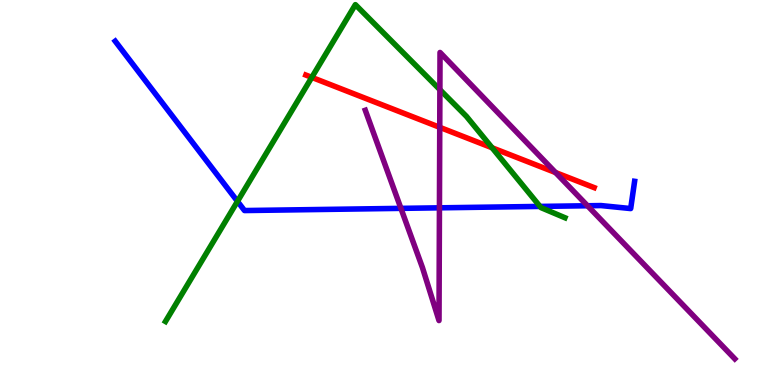[{'lines': ['blue', 'red'], 'intersections': []}, {'lines': ['green', 'red'], 'intersections': [{'x': 4.02, 'y': 7.99}, {'x': 6.35, 'y': 6.16}]}, {'lines': ['purple', 'red'], 'intersections': [{'x': 5.67, 'y': 6.69}, {'x': 7.17, 'y': 5.52}]}, {'lines': ['blue', 'green'], 'intersections': [{'x': 3.06, 'y': 4.77}, {'x': 6.97, 'y': 4.64}]}, {'lines': ['blue', 'purple'], 'intersections': [{'x': 5.17, 'y': 4.59}, {'x': 5.67, 'y': 4.6}, {'x': 7.58, 'y': 4.66}]}, {'lines': ['green', 'purple'], 'intersections': [{'x': 5.68, 'y': 7.67}]}]